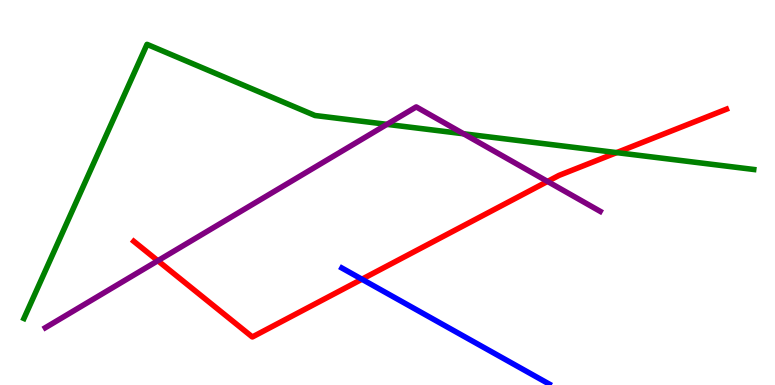[{'lines': ['blue', 'red'], 'intersections': [{'x': 4.67, 'y': 2.75}]}, {'lines': ['green', 'red'], 'intersections': [{'x': 7.96, 'y': 6.04}]}, {'lines': ['purple', 'red'], 'intersections': [{'x': 2.04, 'y': 3.23}, {'x': 7.07, 'y': 5.29}]}, {'lines': ['blue', 'green'], 'intersections': []}, {'lines': ['blue', 'purple'], 'intersections': []}, {'lines': ['green', 'purple'], 'intersections': [{'x': 4.99, 'y': 6.77}, {'x': 5.98, 'y': 6.53}]}]